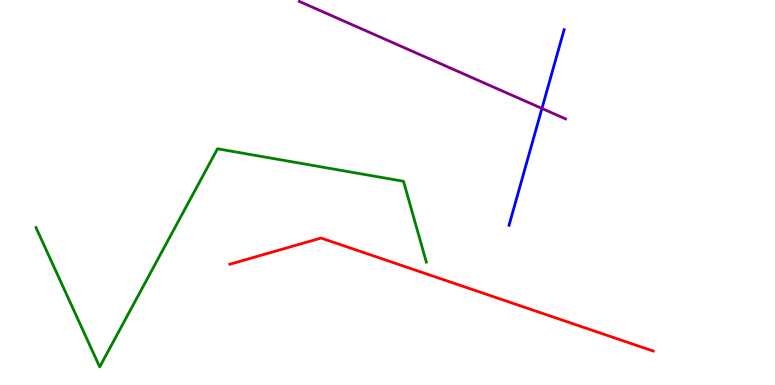[{'lines': ['blue', 'red'], 'intersections': []}, {'lines': ['green', 'red'], 'intersections': []}, {'lines': ['purple', 'red'], 'intersections': []}, {'lines': ['blue', 'green'], 'intersections': []}, {'lines': ['blue', 'purple'], 'intersections': [{'x': 6.99, 'y': 7.18}]}, {'lines': ['green', 'purple'], 'intersections': []}]